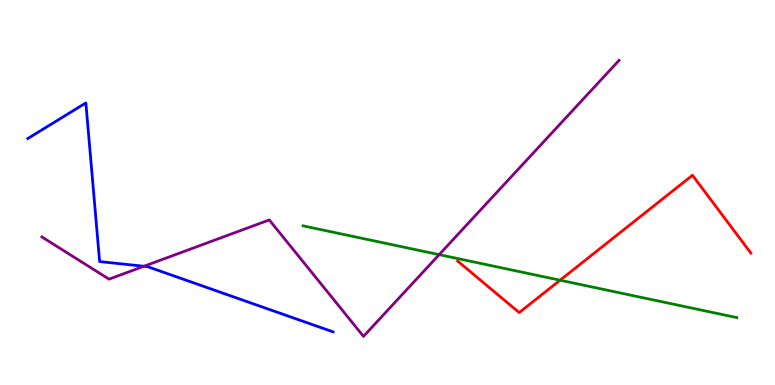[{'lines': ['blue', 'red'], 'intersections': []}, {'lines': ['green', 'red'], 'intersections': [{'x': 7.23, 'y': 2.72}]}, {'lines': ['purple', 'red'], 'intersections': []}, {'lines': ['blue', 'green'], 'intersections': []}, {'lines': ['blue', 'purple'], 'intersections': [{'x': 1.86, 'y': 3.08}]}, {'lines': ['green', 'purple'], 'intersections': [{'x': 5.67, 'y': 3.39}]}]